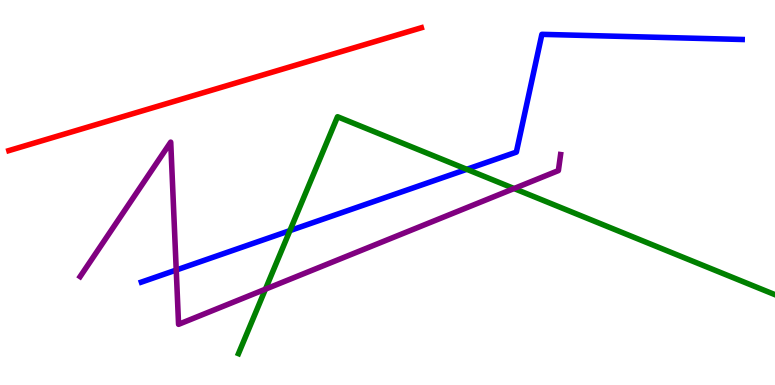[{'lines': ['blue', 'red'], 'intersections': []}, {'lines': ['green', 'red'], 'intersections': []}, {'lines': ['purple', 'red'], 'intersections': []}, {'lines': ['blue', 'green'], 'intersections': [{'x': 3.74, 'y': 4.01}, {'x': 6.02, 'y': 5.6}]}, {'lines': ['blue', 'purple'], 'intersections': [{'x': 2.27, 'y': 2.99}]}, {'lines': ['green', 'purple'], 'intersections': [{'x': 3.42, 'y': 2.49}, {'x': 6.63, 'y': 5.1}]}]